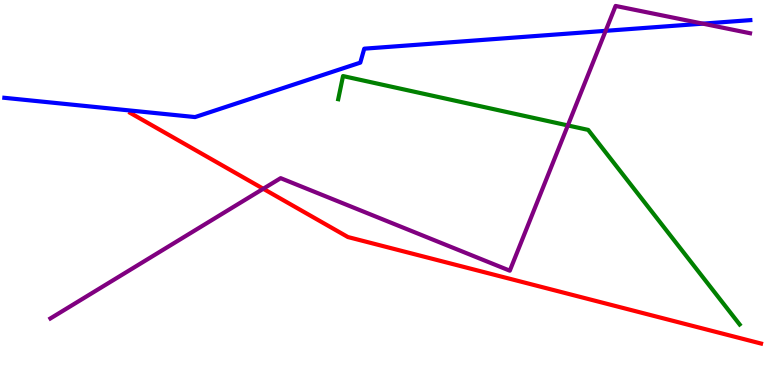[{'lines': ['blue', 'red'], 'intersections': []}, {'lines': ['green', 'red'], 'intersections': []}, {'lines': ['purple', 'red'], 'intersections': [{'x': 3.4, 'y': 5.1}]}, {'lines': ['blue', 'green'], 'intersections': []}, {'lines': ['blue', 'purple'], 'intersections': [{'x': 7.81, 'y': 9.2}, {'x': 9.07, 'y': 9.39}]}, {'lines': ['green', 'purple'], 'intersections': [{'x': 7.33, 'y': 6.74}]}]